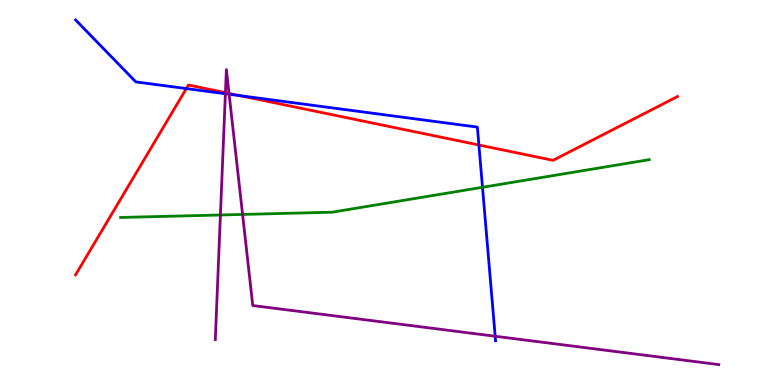[{'lines': ['blue', 'red'], 'intersections': [{'x': 2.4, 'y': 7.7}, {'x': 3.1, 'y': 7.51}, {'x': 6.18, 'y': 6.23}]}, {'lines': ['green', 'red'], 'intersections': []}, {'lines': ['purple', 'red'], 'intersections': [{'x': 2.91, 'y': 7.59}, {'x': 2.96, 'y': 7.57}]}, {'lines': ['blue', 'green'], 'intersections': [{'x': 6.23, 'y': 5.14}]}, {'lines': ['blue', 'purple'], 'intersections': [{'x': 2.91, 'y': 7.57}, {'x': 2.96, 'y': 7.55}, {'x': 6.39, 'y': 1.27}]}, {'lines': ['green', 'purple'], 'intersections': [{'x': 2.84, 'y': 4.42}, {'x': 3.13, 'y': 4.43}]}]